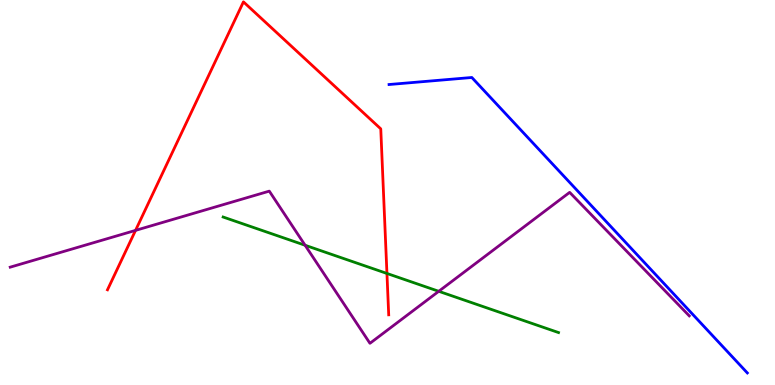[{'lines': ['blue', 'red'], 'intersections': []}, {'lines': ['green', 'red'], 'intersections': [{'x': 4.99, 'y': 2.9}]}, {'lines': ['purple', 'red'], 'intersections': [{'x': 1.75, 'y': 4.02}]}, {'lines': ['blue', 'green'], 'intersections': []}, {'lines': ['blue', 'purple'], 'intersections': []}, {'lines': ['green', 'purple'], 'intersections': [{'x': 3.94, 'y': 3.63}, {'x': 5.66, 'y': 2.43}]}]